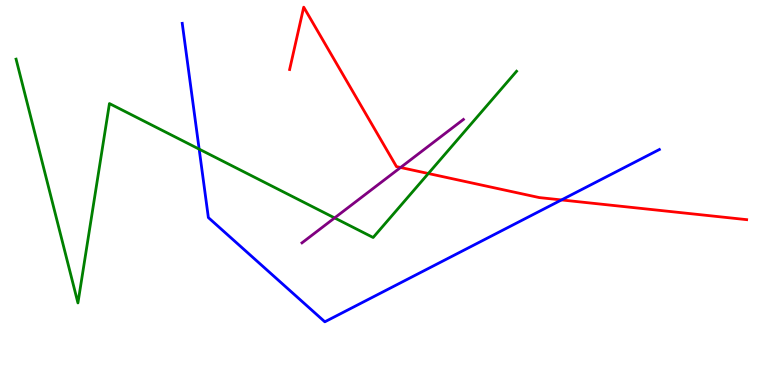[{'lines': ['blue', 'red'], 'intersections': [{'x': 7.24, 'y': 4.81}]}, {'lines': ['green', 'red'], 'intersections': [{'x': 5.53, 'y': 5.49}]}, {'lines': ['purple', 'red'], 'intersections': [{'x': 5.17, 'y': 5.65}]}, {'lines': ['blue', 'green'], 'intersections': [{'x': 2.57, 'y': 6.13}]}, {'lines': ['blue', 'purple'], 'intersections': []}, {'lines': ['green', 'purple'], 'intersections': [{'x': 4.32, 'y': 4.34}]}]